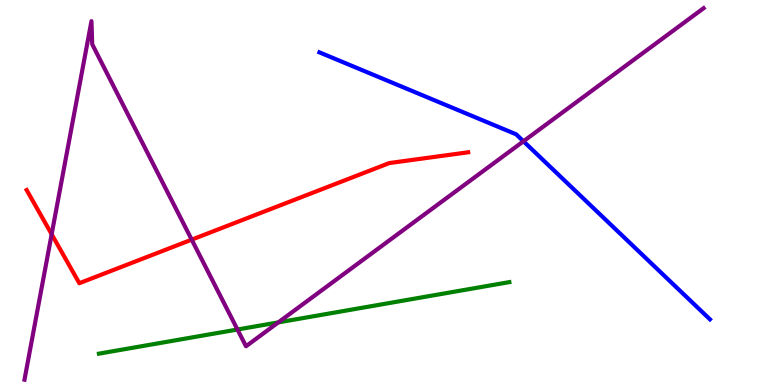[{'lines': ['blue', 'red'], 'intersections': []}, {'lines': ['green', 'red'], 'intersections': []}, {'lines': ['purple', 'red'], 'intersections': [{'x': 0.667, 'y': 3.92}, {'x': 2.47, 'y': 3.78}]}, {'lines': ['blue', 'green'], 'intersections': []}, {'lines': ['blue', 'purple'], 'intersections': [{'x': 6.75, 'y': 6.33}]}, {'lines': ['green', 'purple'], 'intersections': [{'x': 3.06, 'y': 1.44}, {'x': 3.59, 'y': 1.63}]}]